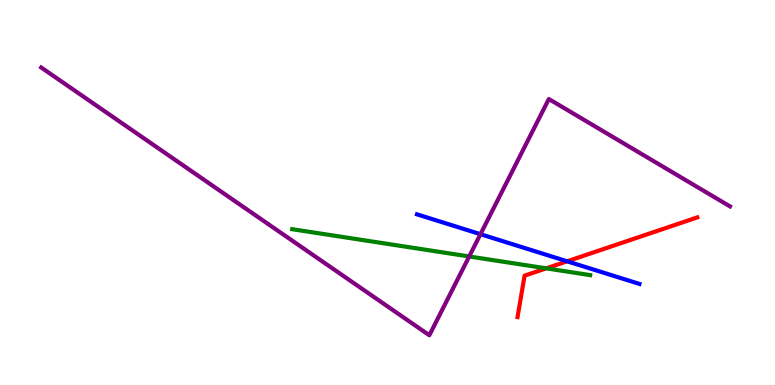[{'lines': ['blue', 'red'], 'intersections': [{'x': 7.32, 'y': 3.21}]}, {'lines': ['green', 'red'], 'intersections': [{'x': 7.05, 'y': 3.03}]}, {'lines': ['purple', 'red'], 'intersections': []}, {'lines': ['blue', 'green'], 'intersections': []}, {'lines': ['blue', 'purple'], 'intersections': [{'x': 6.2, 'y': 3.92}]}, {'lines': ['green', 'purple'], 'intersections': [{'x': 6.05, 'y': 3.34}]}]